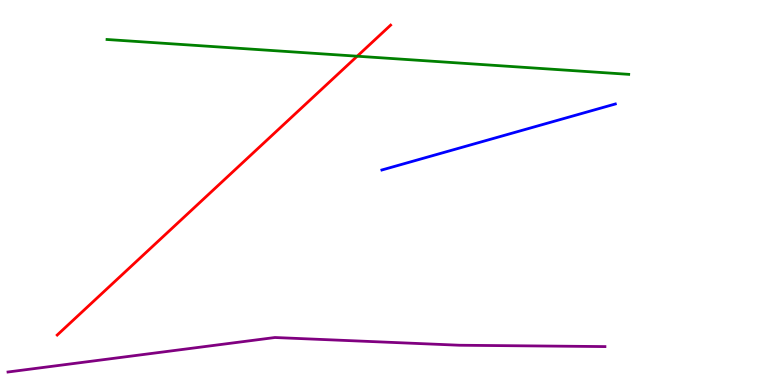[{'lines': ['blue', 'red'], 'intersections': []}, {'lines': ['green', 'red'], 'intersections': [{'x': 4.61, 'y': 8.54}]}, {'lines': ['purple', 'red'], 'intersections': []}, {'lines': ['blue', 'green'], 'intersections': []}, {'lines': ['blue', 'purple'], 'intersections': []}, {'lines': ['green', 'purple'], 'intersections': []}]